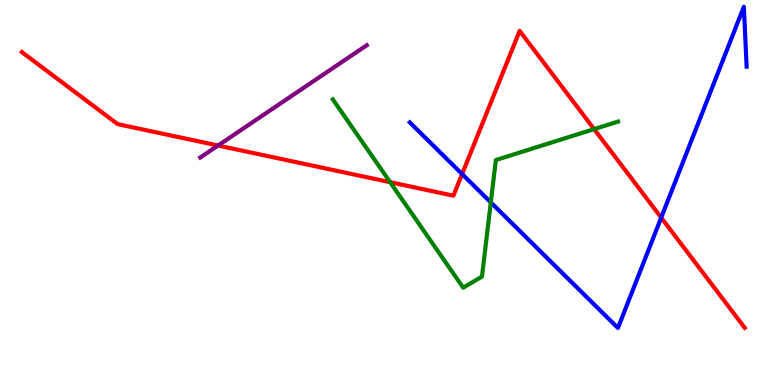[{'lines': ['blue', 'red'], 'intersections': [{'x': 5.96, 'y': 5.48}, {'x': 8.53, 'y': 4.35}]}, {'lines': ['green', 'red'], 'intersections': [{'x': 5.03, 'y': 5.27}, {'x': 7.67, 'y': 6.65}]}, {'lines': ['purple', 'red'], 'intersections': [{'x': 2.81, 'y': 6.22}]}, {'lines': ['blue', 'green'], 'intersections': [{'x': 6.33, 'y': 4.74}]}, {'lines': ['blue', 'purple'], 'intersections': []}, {'lines': ['green', 'purple'], 'intersections': []}]